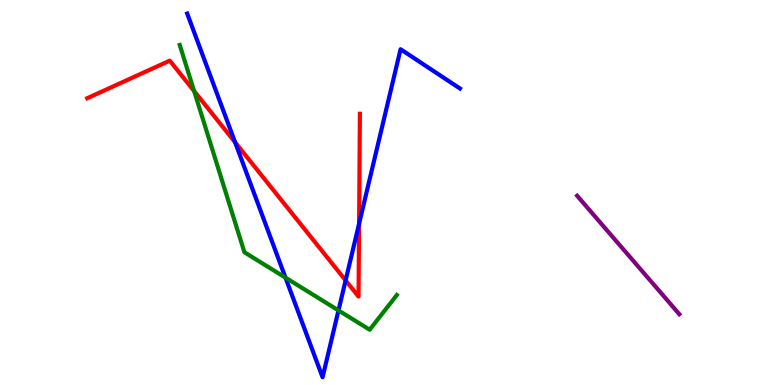[{'lines': ['blue', 'red'], 'intersections': [{'x': 3.03, 'y': 6.3}, {'x': 4.46, 'y': 2.72}, {'x': 4.63, 'y': 4.19}]}, {'lines': ['green', 'red'], 'intersections': [{'x': 2.5, 'y': 7.63}]}, {'lines': ['purple', 'red'], 'intersections': []}, {'lines': ['blue', 'green'], 'intersections': [{'x': 3.68, 'y': 2.79}, {'x': 4.37, 'y': 1.94}]}, {'lines': ['blue', 'purple'], 'intersections': []}, {'lines': ['green', 'purple'], 'intersections': []}]